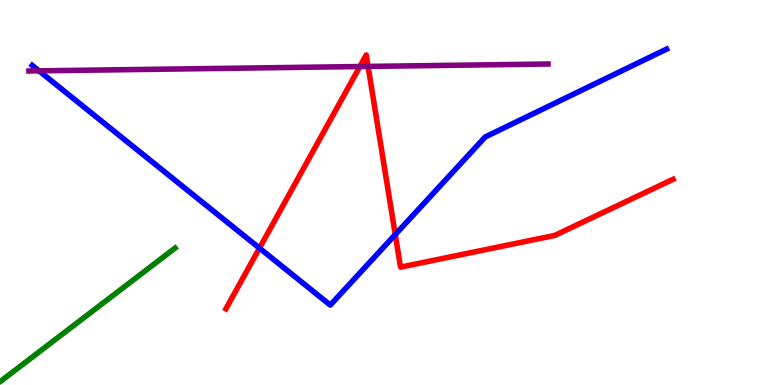[{'lines': ['blue', 'red'], 'intersections': [{'x': 3.35, 'y': 3.55}, {'x': 5.1, 'y': 3.91}]}, {'lines': ['green', 'red'], 'intersections': []}, {'lines': ['purple', 'red'], 'intersections': [{'x': 4.64, 'y': 8.27}, {'x': 4.75, 'y': 8.27}]}, {'lines': ['blue', 'green'], 'intersections': []}, {'lines': ['blue', 'purple'], 'intersections': [{'x': 0.503, 'y': 8.16}]}, {'lines': ['green', 'purple'], 'intersections': []}]